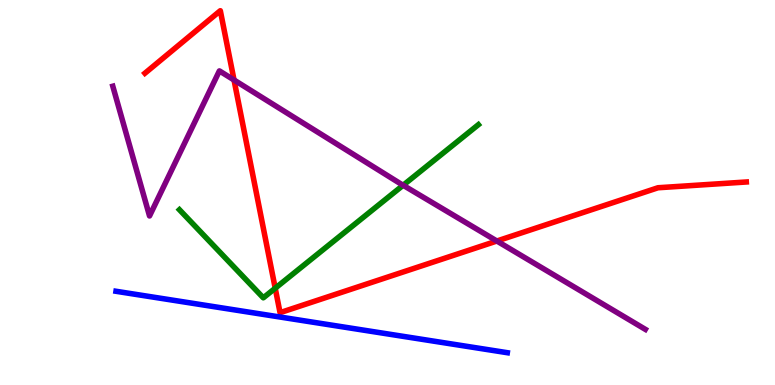[{'lines': ['blue', 'red'], 'intersections': []}, {'lines': ['green', 'red'], 'intersections': [{'x': 3.55, 'y': 2.51}]}, {'lines': ['purple', 'red'], 'intersections': [{'x': 3.02, 'y': 7.92}, {'x': 6.41, 'y': 3.74}]}, {'lines': ['blue', 'green'], 'intersections': []}, {'lines': ['blue', 'purple'], 'intersections': []}, {'lines': ['green', 'purple'], 'intersections': [{'x': 5.2, 'y': 5.19}]}]